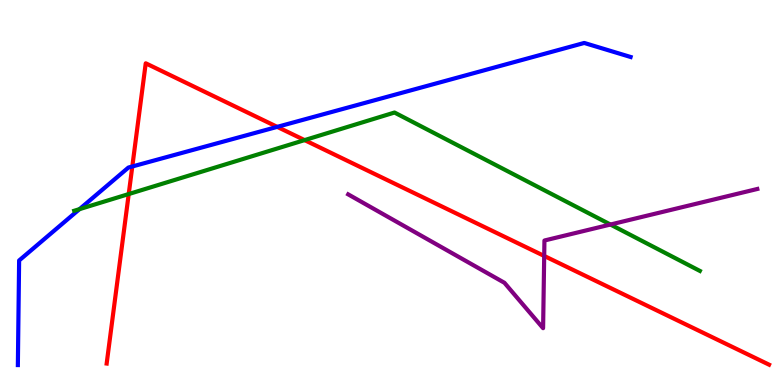[{'lines': ['blue', 'red'], 'intersections': [{'x': 1.71, 'y': 5.68}, {'x': 3.58, 'y': 6.7}]}, {'lines': ['green', 'red'], 'intersections': [{'x': 1.66, 'y': 4.96}, {'x': 3.93, 'y': 6.36}]}, {'lines': ['purple', 'red'], 'intersections': [{'x': 7.02, 'y': 3.35}]}, {'lines': ['blue', 'green'], 'intersections': [{'x': 1.03, 'y': 4.57}]}, {'lines': ['blue', 'purple'], 'intersections': []}, {'lines': ['green', 'purple'], 'intersections': [{'x': 7.88, 'y': 4.17}]}]